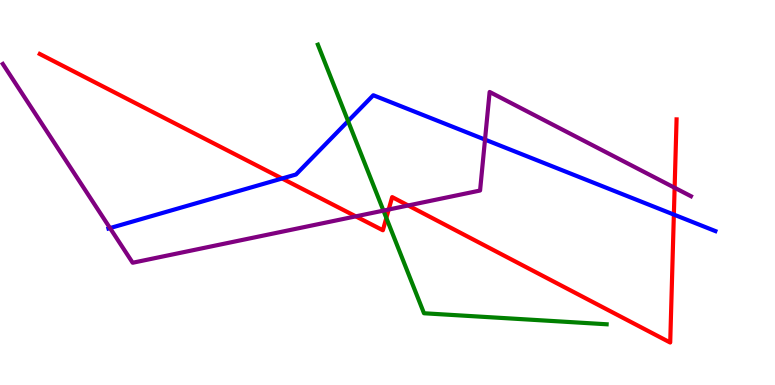[{'lines': ['blue', 'red'], 'intersections': [{'x': 3.64, 'y': 5.36}, {'x': 8.69, 'y': 4.43}]}, {'lines': ['green', 'red'], 'intersections': [{'x': 4.98, 'y': 4.34}]}, {'lines': ['purple', 'red'], 'intersections': [{'x': 4.59, 'y': 4.38}, {'x': 5.02, 'y': 4.56}, {'x': 5.27, 'y': 4.66}, {'x': 8.7, 'y': 5.12}]}, {'lines': ['blue', 'green'], 'intersections': [{'x': 4.49, 'y': 6.85}]}, {'lines': ['blue', 'purple'], 'intersections': [{'x': 1.42, 'y': 4.08}, {'x': 6.26, 'y': 6.37}]}, {'lines': ['green', 'purple'], 'intersections': [{'x': 4.95, 'y': 4.53}]}]